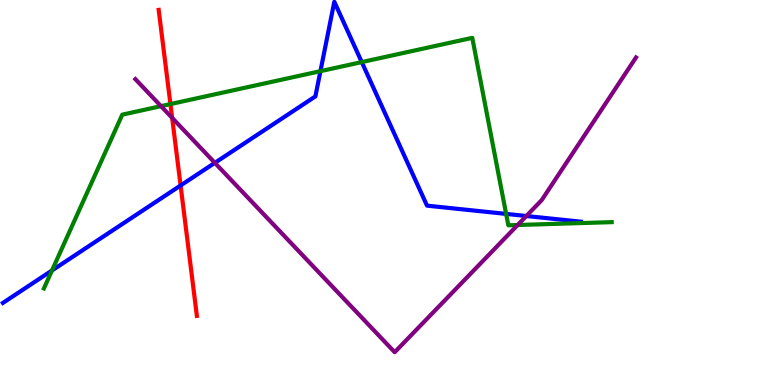[{'lines': ['blue', 'red'], 'intersections': [{'x': 2.33, 'y': 5.18}]}, {'lines': ['green', 'red'], 'intersections': [{'x': 2.2, 'y': 7.3}]}, {'lines': ['purple', 'red'], 'intersections': [{'x': 2.22, 'y': 6.94}]}, {'lines': ['blue', 'green'], 'intersections': [{'x': 0.671, 'y': 2.97}, {'x': 4.13, 'y': 8.15}, {'x': 4.67, 'y': 8.39}, {'x': 6.53, 'y': 4.44}]}, {'lines': ['blue', 'purple'], 'intersections': [{'x': 2.77, 'y': 5.77}, {'x': 6.79, 'y': 4.39}]}, {'lines': ['green', 'purple'], 'intersections': [{'x': 2.08, 'y': 7.24}, {'x': 6.68, 'y': 4.16}]}]